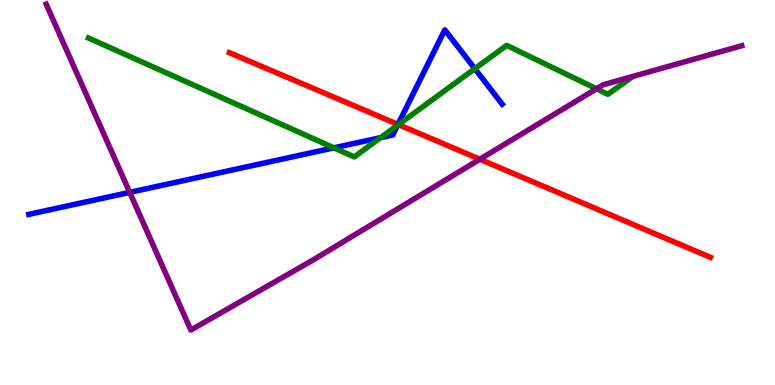[{'lines': ['blue', 'red'], 'intersections': [{'x': 5.14, 'y': 6.77}]}, {'lines': ['green', 'red'], 'intersections': [{'x': 5.14, 'y': 6.76}]}, {'lines': ['purple', 'red'], 'intersections': [{'x': 6.19, 'y': 5.86}]}, {'lines': ['blue', 'green'], 'intersections': [{'x': 4.31, 'y': 6.16}, {'x': 4.91, 'y': 6.42}, {'x': 5.13, 'y': 6.75}, {'x': 6.13, 'y': 8.22}]}, {'lines': ['blue', 'purple'], 'intersections': [{'x': 1.67, 'y': 5.0}]}, {'lines': ['green', 'purple'], 'intersections': [{'x': 7.7, 'y': 7.69}]}]